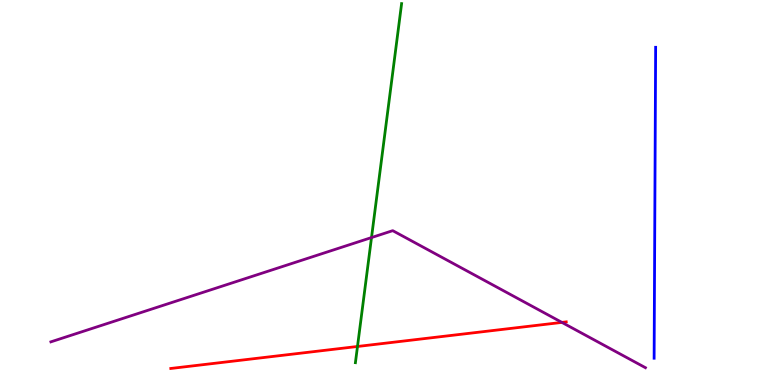[{'lines': ['blue', 'red'], 'intersections': []}, {'lines': ['green', 'red'], 'intersections': [{'x': 4.61, 'y': 1.0}]}, {'lines': ['purple', 'red'], 'intersections': [{'x': 7.25, 'y': 1.63}]}, {'lines': ['blue', 'green'], 'intersections': []}, {'lines': ['blue', 'purple'], 'intersections': []}, {'lines': ['green', 'purple'], 'intersections': [{'x': 4.79, 'y': 3.83}]}]